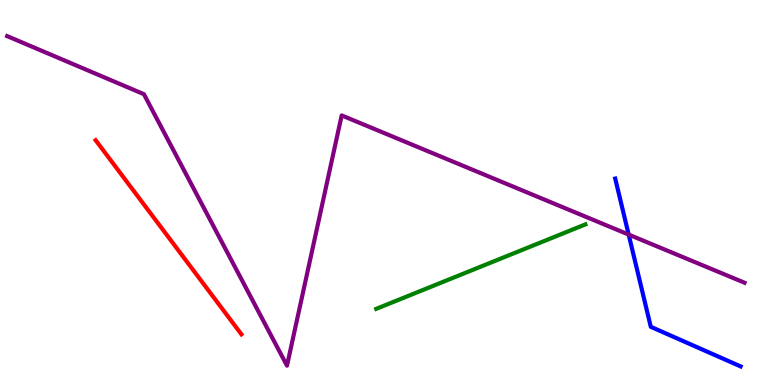[{'lines': ['blue', 'red'], 'intersections': []}, {'lines': ['green', 'red'], 'intersections': []}, {'lines': ['purple', 'red'], 'intersections': []}, {'lines': ['blue', 'green'], 'intersections': []}, {'lines': ['blue', 'purple'], 'intersections': [{'x': 8.11, 'y': 3.91}]}, {'lines': ['green', 'purple'], 'intersections': []}]